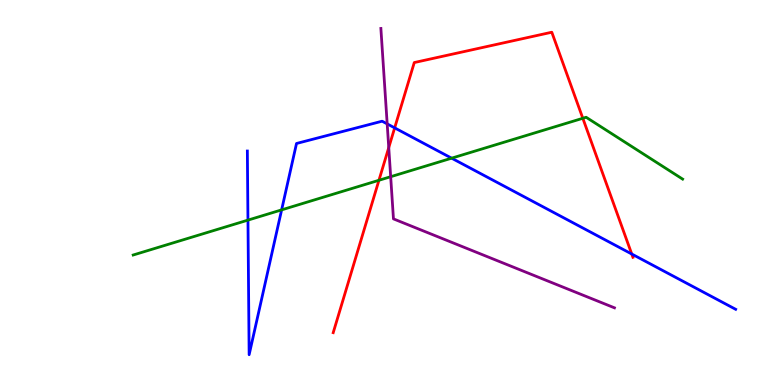[{'lines': ['blue', 'red'], 'intersections': [{'x': 5.09, 'y': 6.68}, {'x': 8.15, 'y': 3.4}]}, {'lines': ['green', 'red'], 'intersections': [{'x': 4.89, 'y': 5.32}, {'x': 7.52, 'y': 6.93}]}, {'lines': ['purple', 'red'], 'intersections': [{'x': 5.02, 'y': 6.17}]}, {'lines': ['blue', 'green'], 'intersections': [{'x': 3.2, 'y': 4.28}, {'x': 3.63, 'y': 4.55}, {'x': 5.83, 'y': 5.89}]}, {'lines': ['blue', 'purple'], 'intersections': [{'x': 5.0, 'y': 6.78}]}, {'lines': ['green', 'purple'], 'intersections': [{'x': 5.04, 'y': 5.41}]}]